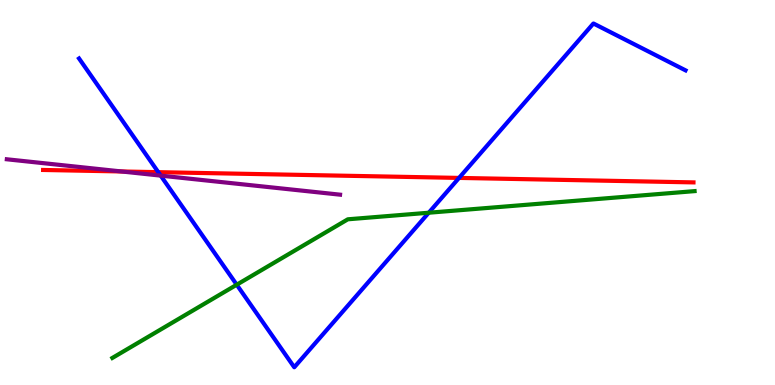[{'lines': ['blue', 'red'], 'intersections': [{'x': 2.04, 'y': 5.53}, {'x': 5.92, 'y': 5.38}]}, {'lines': ['green', 'red'], 'intersections': []}, {'lines': ['purple', 'red'], 'intersections': [{'x': 1.57, 'y': 5.55}]}, {'lines': ['blue', 'green'], 'intersections': [{'x': 3.05, 'y': 2.6}, {'x': 5.53, 'y': 4.47}]}, {'lines': ['blue', 'purple'], 'intersections': [{'x': 2.07, 'y': 5.44}]}, {'lines': ['green', 'purple'], 'intersections': []}]